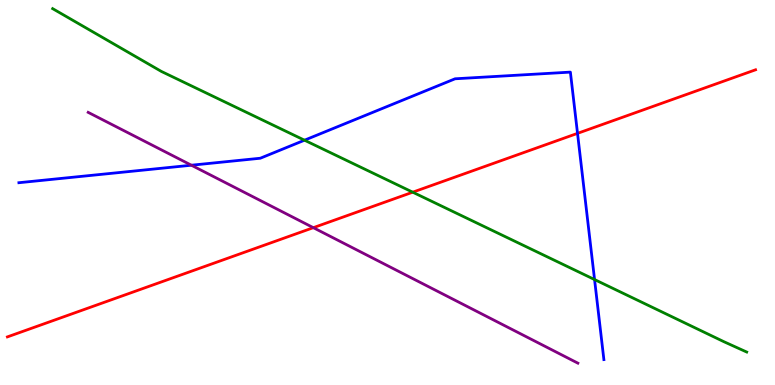[{'lines': ['blue', 'red'], 'intersections': [{'x': 7.45, 'y': 6.54}]}, {'lines': ['green', 'red'], 'intersections': [{'x': 5.33, 'y': 5.01}]}, {'lines': ['purple', 'red'], 'intersections': [{'x': 4.04, 'y': 4.09}]}, {'lines': ['blue', 'green'], 'intersections': [{'x': 3.93, 'y': 6.36}, {'x': 7.67, 'y': 2.74}]}, {'lines': ['blue', 'purple'], 'intersections': [{'x': 2.47, 'y': 5.71}]}, {'lines': ['green', 'purple'], 'intersections': []}]